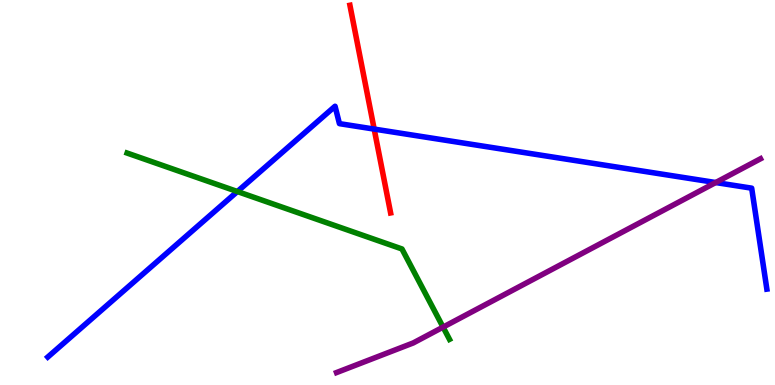[{'lines': ['blue', 'red'], 'intersections': [{'x': 4.83, 'y': 6.65}]}, {'lines': ['green', 'red'], 'intersections': []}, {'lines': ['purple', 'red'], 'intersections': []}, {'lines': ['blue', 'green'], 'intersections': [{'x': 3.06, 'y': 5.03}]}, {'lines': ['blue', 'purple'], 'intersections': [{'x': 9.23, 'y': 5.26}]}, {'lines': ['green', 'purple'], 'intersections': [{'x': 5.72, 'y': 1.5}]}]